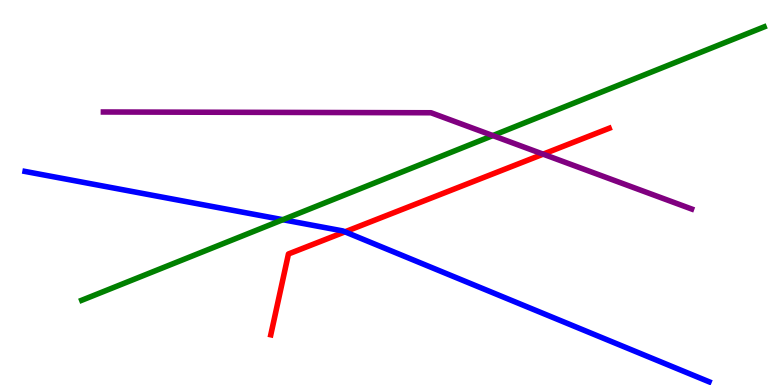[{'lines': ['blue', 'red'], 'intersections': [{'x': 4.45, 'y': 3.98}]}, {'lines': ['green', 'red'], 'intersections': []}, {'lines': ['purple', 'red'], 'intersections': [{'x': 7.01, 'y': 6.0}]}, {'lines': ['blue', 'green'], 'intersections': [{'x': 3.65, 'y': 4.29}]}, {'lines': ['blue', 'purple'], 'intersections': []}, {'lines': ['green', 'purple'], 'intersections': [{'x': 6.36, 'y': 6.48}]}]